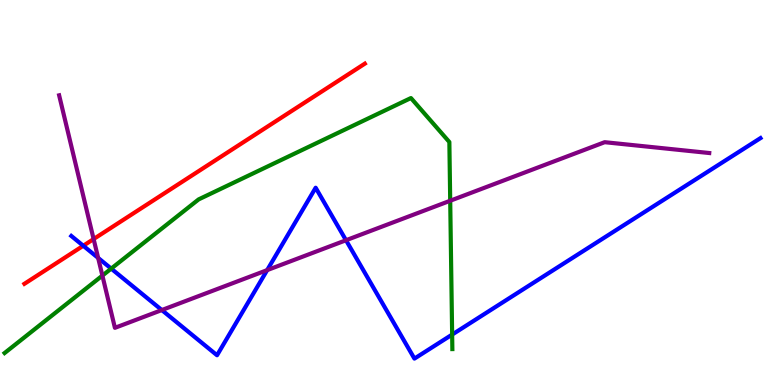[{'lines': ['blue', 'red'], 'intersections': [{'x': 1.07, 'y': 3.62}]}, {'lines': ['green', 'red'], 'intersections': []}, {'lines': ['purple', 'red'], 'intersections': [{'x': 1.21, 'y': 3.79}]}, {'lines': ['blue', 'green'], 'intersections': [{'x': 1.43, 'y': 3.02}, {'x': 5.83, 'y': 1.31}]}, {'lines': ['blue', 'purple'], 'intersections': [{'x': 1.27, 'y': 3.3}, {'x': 2.09, 'y': 1.95}, {'x': 3.45, 'y': 2.98}, {'x': 4.46, 'y': 3.76}]}, {'lines': ['green', 'purple'], 'intersections': [{'x': 1.32, 'y': 2.84}, {'x': 5.81, 'y': 4.79}]}]